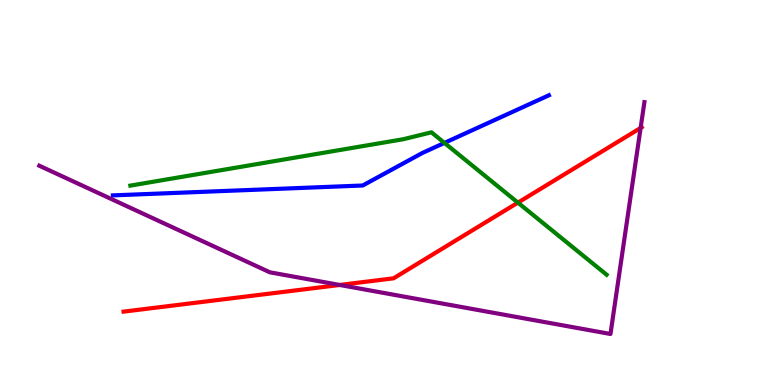[{'lines': ['blue', 'red'], 'intersections': []}, {'lines': ['green', 'red'], 'intersections': [{'x': 6.68, 'y': 4.74}]}, {'lines': ['purple', 'red'], 'intersections': [{'x': 4.38, 'y': 2.6}, {'x': 8.27, 'y': 6.68}]}, {'lines': ['blue', 'green'], 'intersections': [{'x': 5.73, 'y': 6.29}]}, {'lines': ['blue', 'purple'], 'intersections': []}, {'lines': ['green', 'purple'], 'intersections': []}]